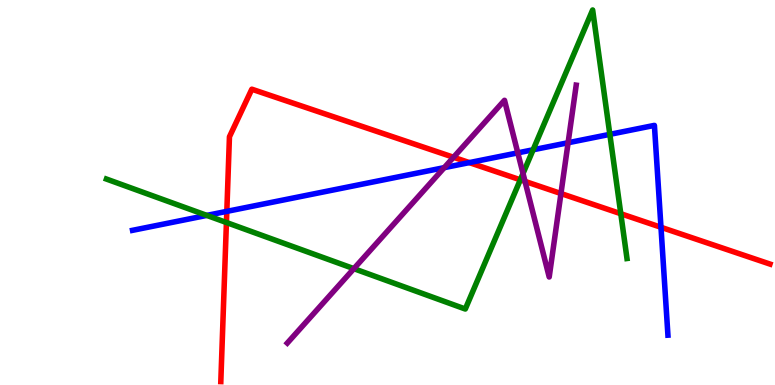[{'lines': ['blue', 'red'], 'intersections': [{'x': 2.93, 'y': 4.51}, {'x': 6.06, 'y': 5.78}, {'x': 8.53, 'y': 4.1}]}, {'lines': ['green', 'red'], 'intersections': [{'x': 2.92, 'y': 4.22}, {'x': 6.71, 'y': 5.33}, {'x': 8.01, 'y': 4.45}]}, {'lines': ['purple', 'red'], 'intersections': [{'x': 5.85, 'y': 5.91}, {'x': 6.77, 'y': 5.29}, {'x': 7.24, 'y': 4.97}]}, {'lines': ['blue', 'green'], 'intersections': [{'x': 2.67, 'y': 4.41}, {'x': 6.88, 'y': 6.11}, {'x': 7.87, 'y': 6.51}]}, {'lines': ['blue', 'purple'], 'intersections': [{'x': 5.73, 'y': 5.65}, {'x': 6.68, 'y': 6.03}, {'x': 7.33, 'y': 6.29}]}, {'lines': ['green', 'purple'], 'intersections': [{'x': 4.57, 'y': 3.02}, {'x': 6.75, 'y': 5.49}]}]